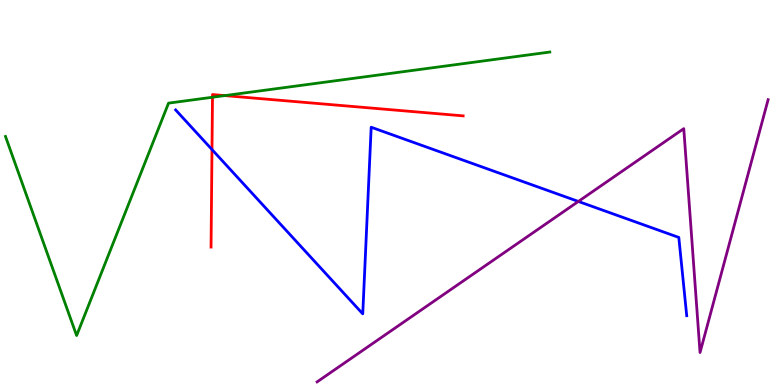[{'lines': ['blue', 'red'], 'intersections': [{'x': 2.74, 'y': 6.12}]}, {'lines': ['green', 'red'], 'intersections': [{'x': 2.74, 'y': 7.47}, {'x': 2.9, 'y': 7.52}]}, {'lines': ['purple', 'red'], 'intersections': []}, {'lines': ['blue', 'green'], 'intersections': []}, {'lines': ['blue', 'purple'], 'intersections': [{'x': 7.46, 'y': 4.77}]}, {'lines': ['green', 'purple'], 'intersections': []}]